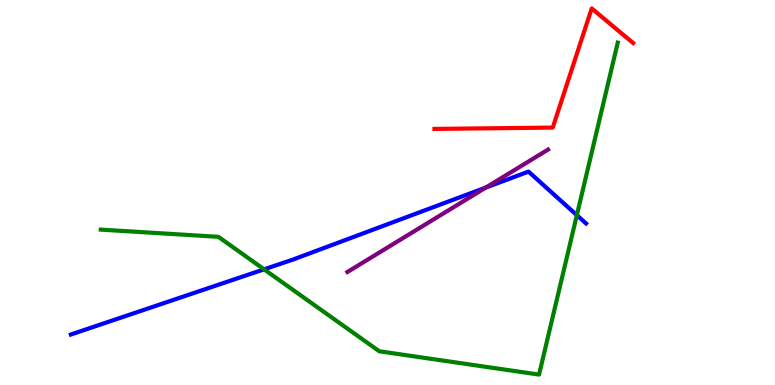[{'lines': ['blue', 'red'], 'intersections': []}, {'lines': ['green', 'red'], 'intersections': []}, {'lines': ['purple', 'red'], 'intersections': []}, {'lines': ['blue', 'green'], 'intersections': [{'x': 3.41, 'y': 3.0}, {'x': 7.44, 'y': 4.41}]}, {'lines': ['blue', 'purple'], 'intersections': [{'x': 6.27, 'y': 5.13}]}, {'lines': ['green', 'purple'], 'intersections': []}]